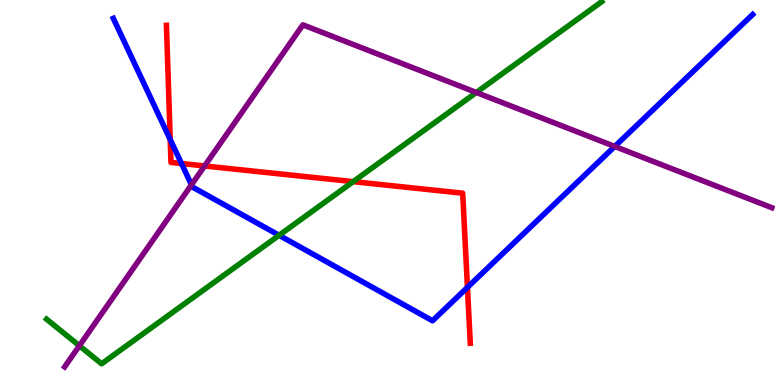[{'lines': ['blue', 'red'], 'intersections': [{'x': 2.2, 'y': 6.38}, {'x': 2.34, 'y': 5.75}, {'x': 6.03, 'y': 2.54}]}, {'lines': ['green', 'red'], 'intersections': [{'x': 4.56, 'y': 5.28}]}, {'lines': ['purple', 'red'], 'intersections': [{'x': 2.64, 'y': 5.69}]}, {'lines': ['blue', 'green'], 'intersections': [{'x': 3.6, 'y': 3.89}]}, {'lines': ['blue', 'purple'], 'intersections': [{'x': 2.47, 'y': 5.2}, {'x': 7.93, 'y': 6.2}]}, {'lines': ['green', 'purple'], 'intersections': [{'x': 1.02, 'y': 1.02}, {'x': 6.15, 'y': 7.6}]}]